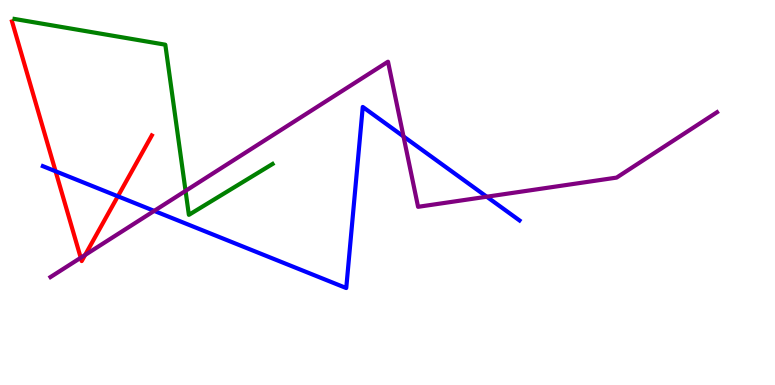[{'lines': ['blue', 'red'], 'intersections': [{'x': 0.717, 'y': 5.55}, {'x': 1.52, 'y': 4.9}]}, {'lines': ['green', 'red'], 'intersections': []}, {'lines': ['purple', 'red'], 'intersections': [{'x': 1.04, 'y': 3.3}, {'x': 1.1, 'y': 3.38}]}, {'lines': ['blue', 'green'], 'intersections': []}, {'lines': ['blue', 'purple'], 'intersections': [{'x': 1.99, 'y': 4.52}, {'x': 5.21, 'y': 6.46}, {'x': 6.28, 'y': 4.89}]}, {'lines': ['green', 'purple'], 'intersections': [{'x': 2.39, 'y': 5.04}]}]